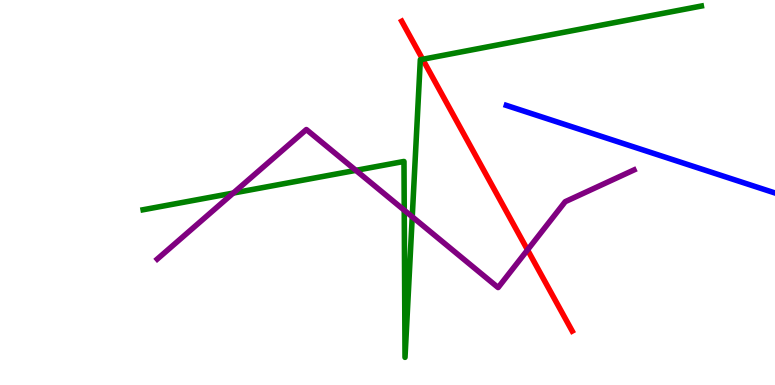[{'lines': ['blue', 'red'], 'intersections': []}, {'lines': ['green', 'red'], 'intersections': [{'x': 5.45, 'y': 8.46}]}, {'lines': ['purple', 'red'], 'intersections': [{'x': 6.81, 'y': 3.51}]}, {'lines': ['blue', 'green'], 'intersections': []}, {'lines': ['blue', 'purple'], 'intersections': []}, {'lines': ['green', 'purple'], 'intersections': [{'x': 3.01, 'y': 4.99}, {'x': 4.59, 'y': 5.58}, {'x': 5.22, 'y': 4.54}, {'x': 5.32, 'y': 4.37}]}]